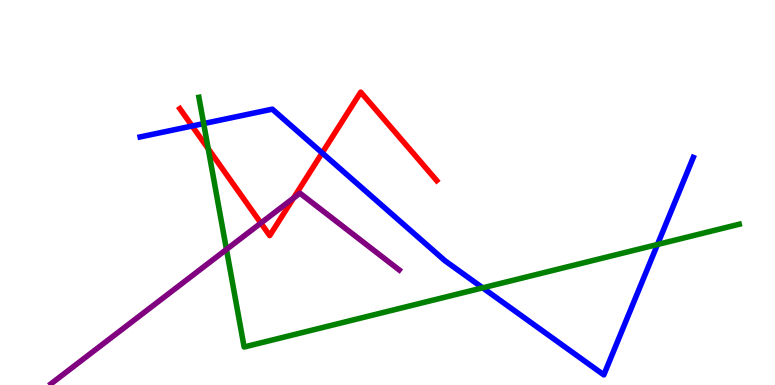[{'lines': ['blue', 'red'], 'intersections': [{'x': 2.48, 'y': 6.73}, {'x': 4.16, 'y': 6.03}]}, {'lines': ['green', 'red'], 'intersections': [{'x': 2.69, 'y': 6.14}]}, {'lines': ['purple', 'red'], 'intersections': [{'x': 3.37, 'y': 4.21}, {'x': 3.79, 'y': 4.85}]}, {'lines': ['blue', 'green'], 'intersections': [{'x': 2.63, 'y': 6.79}, {'x': 6.23, 'y': 2.52}, {'x': 8.48, 'y': 3.65}]}, {'lines': ['blue', 'purple'], 'intersections': []}, {'lines': ['green', 'purple'], 'intersections': [{'x': 2.92, 'y': 3.52}]}]